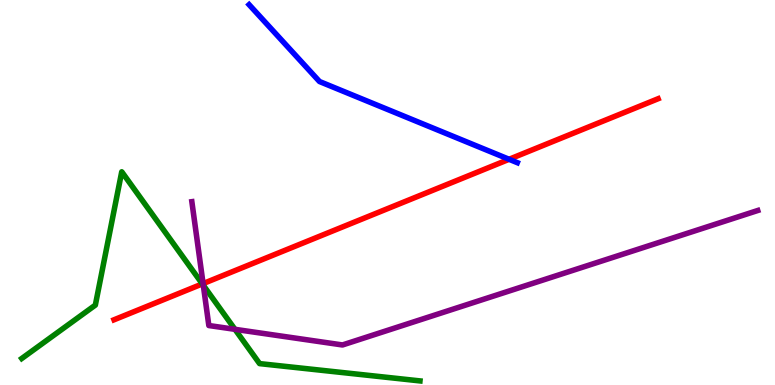[{'lines': ['blue', 'red'], 'intersections': [{'x': 6.57, 'y': 5.86}]}, {'lines': ['green', 'red'], 'intersections': [{'x': 2.61, 'y': 2.63}]}, {'lines': ['purple', 'red'], 'intersections': [{'x': 2.62, 'y': 2.63}]}, {'lines': ['blue', 'green'], 'intersections': []}, {'lines': ['blue', 'purple'], 'intersections': []}, {'lines': ['green', 'purple'], 'intersections': [{'x': 2.62, 'y': 2.59}, {'x': 3.03, 'y': 1.45}]}]